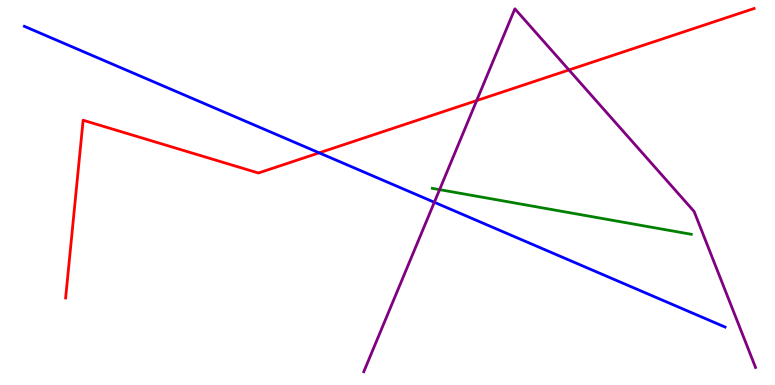[{'lines': ['blue', 'red'], 'intersections': [{'x': 4.12, 'y': 6.03}]}, {'lines': ['green', 'red'], 'intersections': []}, {'lines': ['purple', 'red'], 'intersections': [{'x': 6.15, 'y': 7.39}, {'x': 7.34, 'y': 8.18}]}, {'lines': ['blue', 'green'], 'intersections': []}, {'lines': ['blue', 'purple'], 'intersections': [{'x': 5.6, 'y': 4.75}]}, {'lines': ['green', 'purple'], 'intersections': [{'x': 5.67, 'y': 5.07}]}]